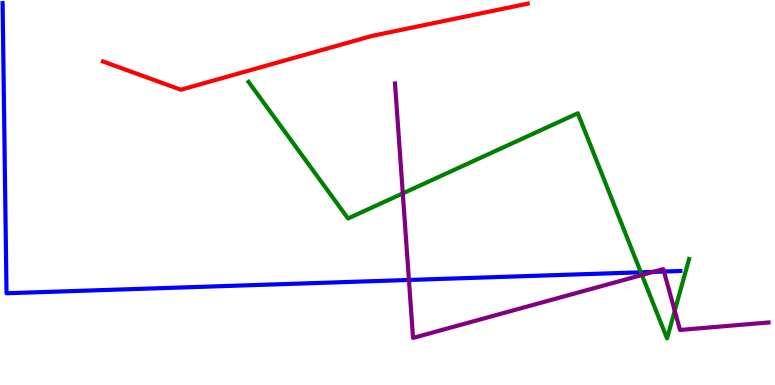[{'lines': ['blue', 'red'], 'intersections': []}, {'lines': ['green', 'red'], 'intersections': []}, {'lines': ['purple', 'red'], 'intersections': []}, {'lines': ['blue', 'green'], 'intersections': [{'x': 8.27, 'y': 2.93}]}, {'lines': ['blue', 'purple'], 'intersections': [{'x': 5.28, 'y': 2.73}, {'x': 8.43, 'y': 2.94}, {'x': 8.57, 'y': 2.95}]}, {'lines': ['green', 'purple'], 'intersections': [{'x': 5.2, 'y': 4.98}, {'x': 8.28, 'y': 2.86}, {'x': 8.71, 'y': 1.93}]}]